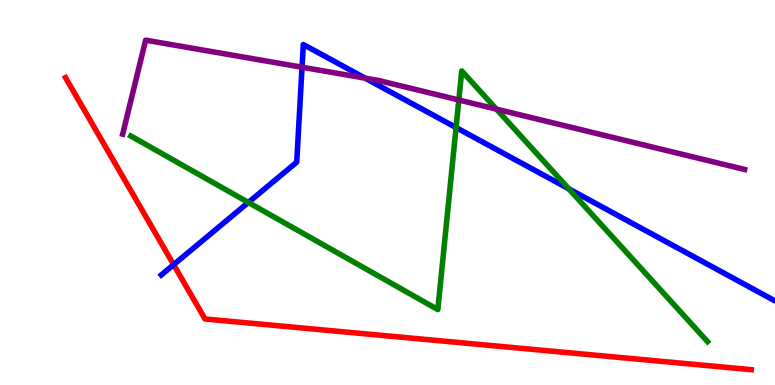[{'lines': ['blue', 'red'], 'intersections': [{'x': 2.24, 'y': 3.13}]}, {'lines': ['green', 'red'], 'intersections': []}, {'lines': ['purple', 'red'], 'intersections': []}, {'lines': ['blue', 'green'], 'intersections': [{'x': 3.2, 'y': 4.74}, {'x': 5.88, 'y': 6.69}, {'x': 7.34, 'y': 5.1}]}, {'lines': ['blue', 'purple'], 'intersections': [{'x': 3.9, 'y': 8.25}, {'x': 4.71, 'y': 7.97}]}, {'lines': ['green', 'purple'], 'intersections': [{'x': 5.92, 'y': 7.4}, {'x': 6.41, 'y': 7.17}]}]